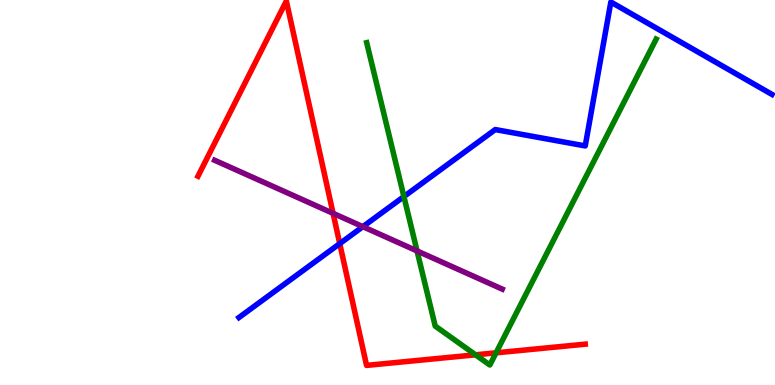[{'lines': ['blue', 'red'], 'intersections': [{'x': 4.38, 'y': 3.67}]}, {'lines': ['green', 'red'], 'intersections': [{'x': 6.14, 'y': 0.784}, {'x': 6.4, 'y': 0.836}]}, {'lines': ['purple', 'red'], 'intersections': [{'x': 4.3, 'y': 4.46}]}, {'lines': ['blue', 'green'], 'intersections': [{'x': 5.21, 'y': 4.89}]}, {'lines': ['blue', 'purple'], 'intersections': [{'x': 4.68, 'y': 4.11}]}, {'lines': ['green', 'purple'], 'intersections': [{'x': 5.38, 'y': 3.48}]}]